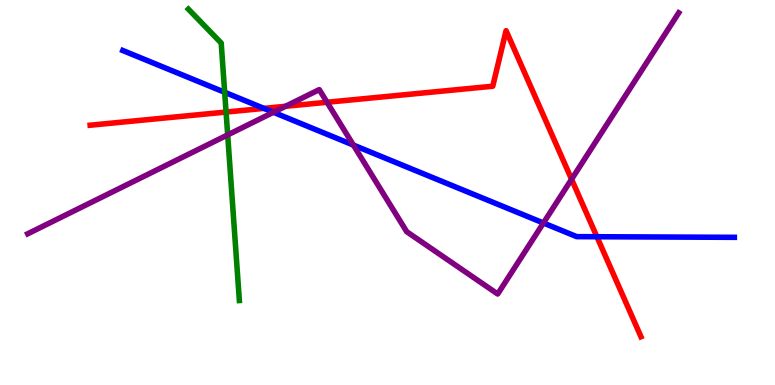[{'lines': ['blue', 'red'], 'intersections': [{'x': 3.41, 'y': 7.18}, {'x': 7.7, 'y': 3.85}]}, {'lines': ['green', 'red'], 'intersections': [{'x': 2.92, 'y': 7.09}]}, {'lines': ['purple', 'red'], 'intersections': [{'x': 3.68, 'y': 7.24}, {'x': 4.22, 'y': 7.34}, {'x': 7.38, 'y': 5.34}]}, {'lines': ['blue', 'green'], 'intersections': [{'x': 2.9, 'y': 7.6}]}, {'lines': ['blue', 'purple'], 'intersections': [{'x': 3.53, 'y': 7.08}, {'x': 4.56, 'y': 6.23}, {'x': 7.01, 'y': 4.21}]}, {'lines': ['green', 'purple'], 'intersections': [{'x': 2.94, 'y': 6.5}]}]